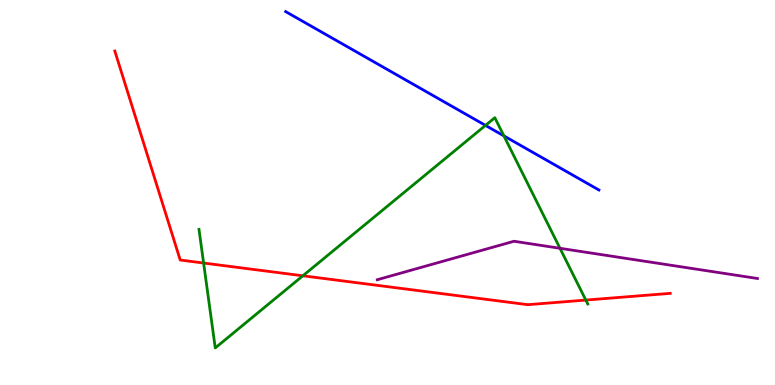[{'lines': ['blue', 'red'], 'intersections': []}, {'lines': ['green', 'red'], 'intersections': [{'x': 2.63, 'y': 3.17}, {'x': 3.91, 'y': 2.84}, {'x': 7.56, 'y': 2.21}]}, {'lines': ['purple', 'red'], 'intersections': []}, {'lines': ['blue', 'green'], 'intersections': [{'x': 6.26, 'y': 6.74}, {'x': 6.5, 'y': 6.47}]}, {'lines': ['blue', 'purple'], 'intersections': []}, {'lines': ['green', 'purple'], 'intersections': [{'x': 7.23, 'y': 3.55}]}]